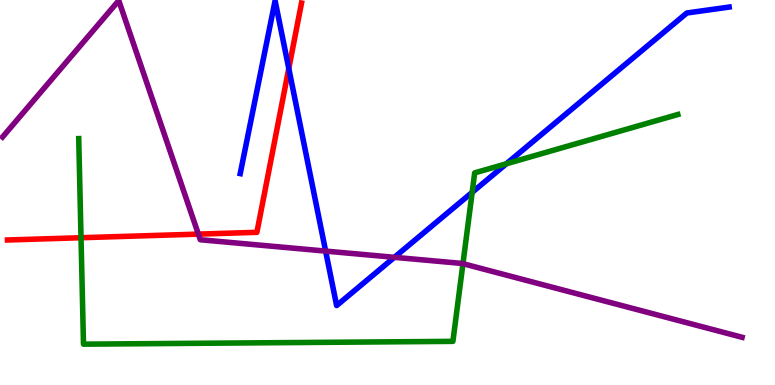[{'lines': ['blue', 'red'], 'intersections': [{'x': 3.73, 'y': 8.22}]}, {'lines': ['green', 'red'], 'intersections': [{'x': 1.05, 'y': 3.83}]}, {'lines': ['purple', 'red'], 'intersections': [{'x': 2.56, 'y': 3.92}]}, {'lines': ['blue', 'green'], 'intersections': [{'x': 6.09, 'y': 5.0}, {'x': 6.53, 'y': 5.75}]}, {'lines': ['blue', 'purple'], 'intersections': [{'x': 4.2, 'y': 3.48}, {'x': 5.09, 'y': 3.32}]}, {'lines': ['green', 'purple'], 'intersections': [{'x': 5.97, 'y': 3.15}]}]